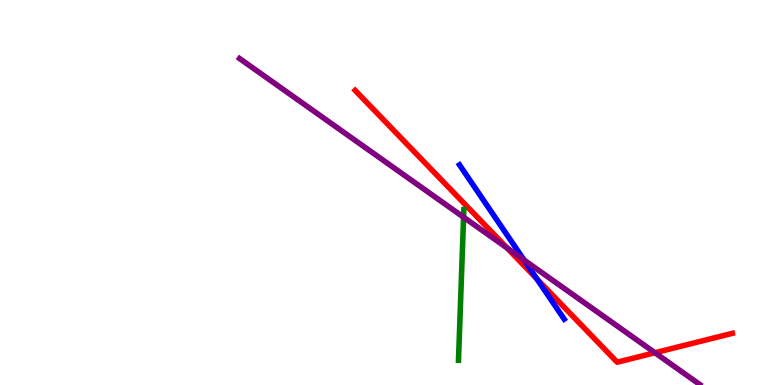[{'lines': ['blue', 'red'], 'intersections': [{'x': 6.93, 'y': 2.76}]}, {'lines': ['green', 'red'], 'intersections': []}, {'lines': ['purple', 'red'], 'intersections': [{'x': 6.54, 'y': 3.56}, {'x': 8.45, 'y': 0.838}]}, {'lines': ['blue', 'green'], 'intersections': []}, {'lines': ['blue', 'purple'], 'intersections': [{'x': 6.76, 'y': 3.25}]}, {'lines': ['green', 'purple'], 'intersections': [{'x': 5.98, 'y': 4.36}]}]